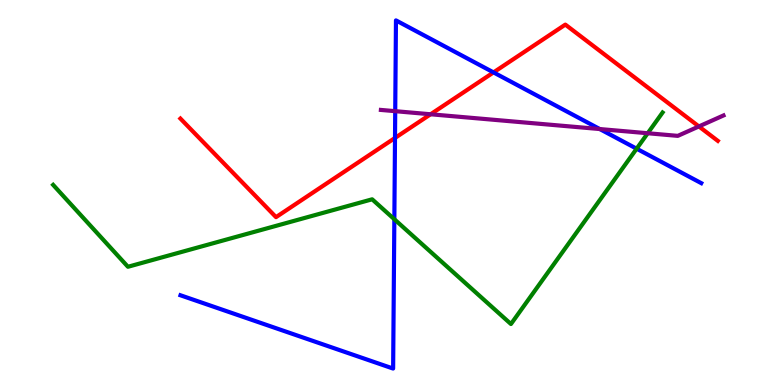[{'lines': ['blue', 'red'], 'intersections': [{'x': 5.1, 'y': 6.42}, {'x': 6.37, 'y': 8.12}]}, {'lines': ['green', 'red'], 'intersections': []}, {'lines': ['purple', 'red'], 'intersections': [{'x': 5.56, 'y': 7.03}, {'x': 9.02, 'y': 6.72}]}, {'lines': ['blue', 'green'], 'intersections': [{'x': 5.09, 'y': 4.31}, {'x': 8.21, 'y': 6.14}]}, {'lines': ['blue', 'purple'], 'intersections': [{'x': 5.1, 'y': 7.11}, {'x': 7.74, 'y': 6.65}]}, {'lines': ['green', 'purple'], 'intersections': [{'x': 8.36, 'y': 6.54}]}]